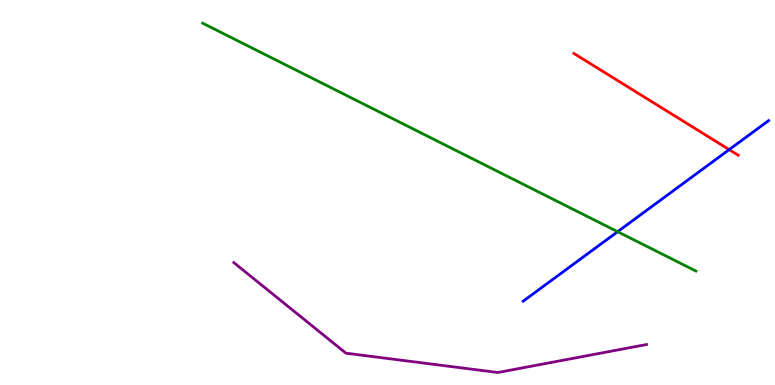[{'lines': ['blue', 'red'], 'intersections': [{'x': 9.41, 'y': 6.11}]}, {'lines': ['green', 'red'], 'intersections': []}, {'lines': ['purple', 'red'], 'intersections': []}, {'lines': ['blue', 'green'], 'intersections': [{'x': 7.97, 'y': 3.98}]}, {'lines': ['blue', 'purple'], 'intersections': []}, {'lines': ['green', 'purple'], 'intersections': []}]